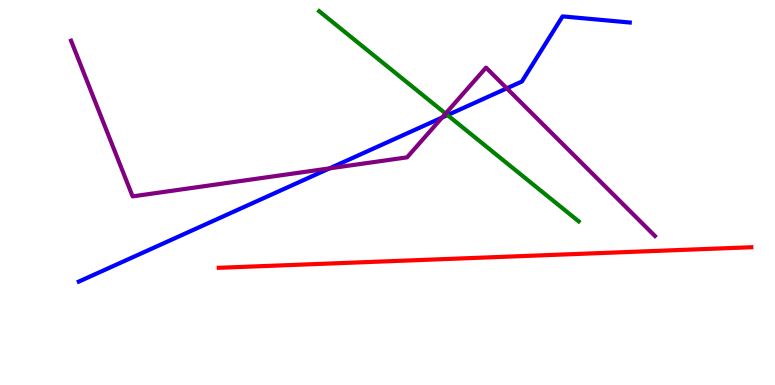[{'lines': ['blue', 'red'], 'intersections': []}, {'lines': ['green', 'red'], 'intersections': []}, {'lines': ['purple', 'red'], 'intersections': []}, {'lines': ['blue', 'green'], 'intersections': [{'x': 5.77, 'y': 7.01}]}, {'lines': ['blue', 'purple'], 'intersections': [{'x': 4.25, 'y': 5.63}, {'x': 5.7, 'y': 6.95}, {'x': 6.54, 'y': 7.71}]}, {'lines': ['green', 'purple'], 'intersections': [{'x': 5.75, 'y': 7.05}]}]